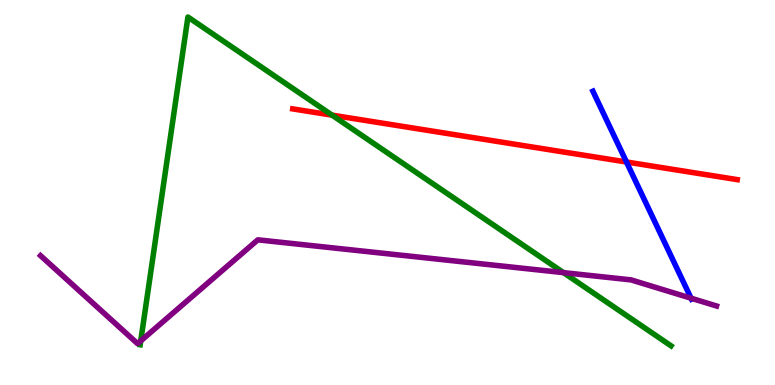[{'lines': ['blue', 'red'], 'intersections': [{'x': 8.08, 'y': 5.79}]}, {'lines': ['green', 'red'], 'intersections': [{'x': 4.29, 'y': 7.01}]}, {'lines': ['purple', 'red'], 'intersections': []}, {'lines': ['blue', 'green'], 'intersections': []}, {'lines': ['blue', 'purple'], 'intersections': [{'x': 8.92, 'y': 2.25}]}, {'lines': ['green', 'purple'], 'intersections': [{'x': 1.82, 'y': 1.15}, {'x': 7.27, 'y': 2.92}]}]